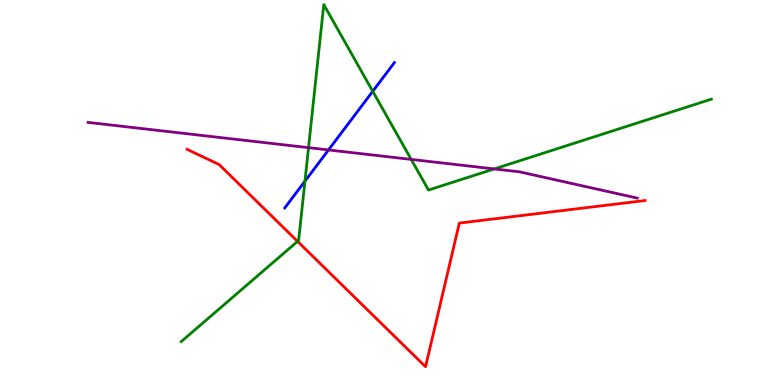[{'lines': ['blue', 'red'], 'intersections': []}, {'lines': ['green', 'red'], 'intersections': [{'x': 3.84, 'y': 3.73}]}, {'lines': ['purple', 'red'], 'intersections': []}, {'lines': ['blue', 'green'], 'intersections': [{'x': 3.93, 'y': 5.29}, {'x': 4.81, 'y': 7.63}]}, {'lines': ['blue', 'purple'], 'intersections': [{'x': 4.24, 'y': 6.11}]}, {'lines': ['green', 'purple'], 'intersections': [{'x': 3.98, 'y': 6.16}, {'x': 5.31, 'y': 5.86}, {'x': 6.38, 'y': 5.61}]}]